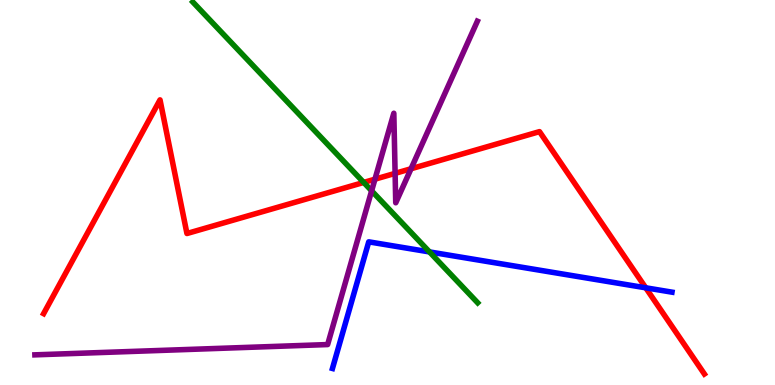[{'lines': ['blue', 'red'], 'intersections': [{'x': 8.33, 'y': 2.52}]}, {'lines': ['green', 'red'], 'intersections': [{'x': 4.69, 'y': 5.26}]}, {'lines': ['purple', 'red'], 'intersections': [{'x': 4.84, 'y': 5.35}, {'x': 5.1, 'y': 5.5}, {'x': 5.3, 'y': 5.62}]}, {'lines': ['blue', 'green'], 'intersections': [{'x': 5.54, 'y': 3.46}]}, {'lines': ['blue', 'purple'], 'intersections': []}, {'lines': ['green', 'purple'], 'intersections': [{'x': 4.8, 'y': 5.04}]}]